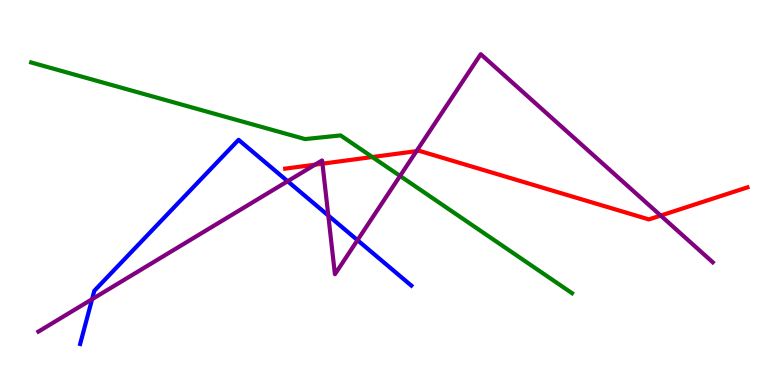[{'lines': ['blue', 'red'], 'intersections': []}, {'lines': ['green', 'red'], 'intersections': [{'x': 4.8, 'y': 5.92}]}, {'lines': ['purple', 'red'], 'intersections': [{'x': 4.07, 'y': 5.72}, {'x': 4.16, 'y': 5.75}, {'x': 5.37, 'y': 6.07}, {'x': 8.53, 'y': 4.4}]}, {'lines': ['blue', 'green'], 'intersections': []}, {'lines': ['blue', 'purple'], 'intersections': [{'x': 1.19, 'y': 2.23}, {'x': 3.71, 'y': 5.29}, {'x': 4.24, 'y': 4.4}, {'x': 4.61, 'y': 3.76}]}, {'lines': ['green', 'purple'], 'intersections': [{'x': 5.16, 'y': 5.43}]}]